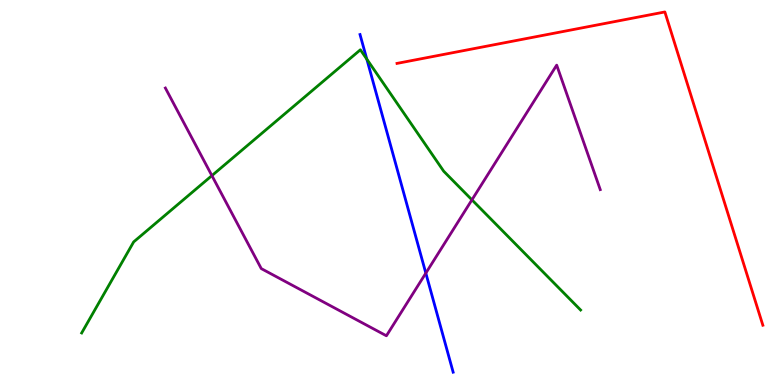[{'lines': ['blue', 'red'], 'intersections': []}, {'lines': ['green', 'red'], 'intersections': []}, {'lines': ['purple', 'red'], 'intersections': []}, {'lines': ['blue', 'green'], 'intersections': [{'x': 4.73, 'y': 8.46}]}, {'lines': ['blue', 'purple'], 'intersections': [{'x': 5.49, 'y': 2.91}]}, {'lines': ['green', 'purple'], 'intersections': [{'x': 2.73, 'y': 5.44}, {'x': 6.09, 'y': 4.81}]}]